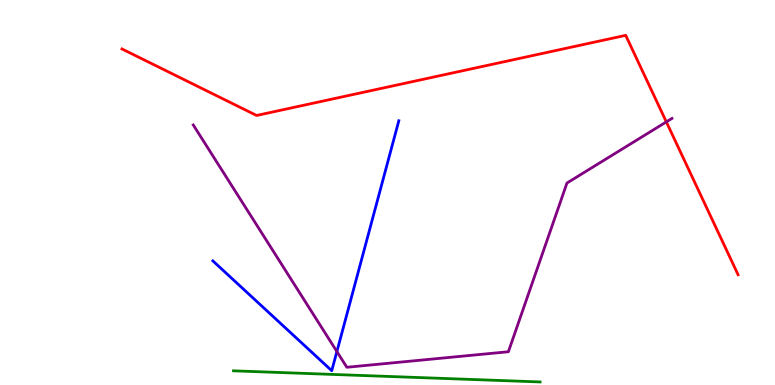[{'lines': ['blue', 'red'], 'intersections': []}, {'lines': ['green', 'red'], 'intersections': []}, {'lines': ['purple', 'red'], 'intersections': [{'x': 8.6, 'y': 6.83}]}, {'lines': ['blue', 'green'], 'intersections': []}, {'lines': ['blue', 'purple'], 'intersections': [{'x': 4.35, 'y': 0.869}]}, {'lines': ['green', 'purple'], 'intersections': []}]